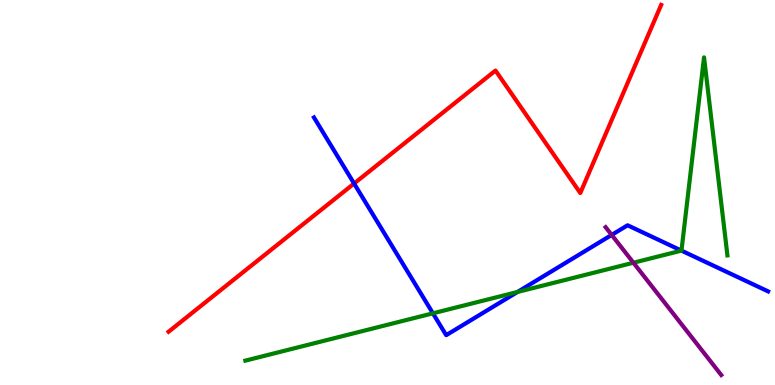[{'lines': ['blue', 'red'], 'intersections': [{'x': 4.57, 'y': 5.23}]}, {'lines': ['green', 'red'], 'intersections': []}, {'lines': ['purple', 'red'], 'intersections': []}, {'lines': ['blue', 'green'], 'intersections': [{'x': 5.59, 'y': 1.86}, {'x': 6.68, 'y': 2.42}, {'x': 8.79, 'y': 3.49}]}, {'lines': ['blue', 'purple'], 'intersections': [{'x': 7.89, 'y': 3.9}]}, {'lines': ['green', 'purple'], 'intersections': [{'x': 8.17, 'y': 3.18}]}]